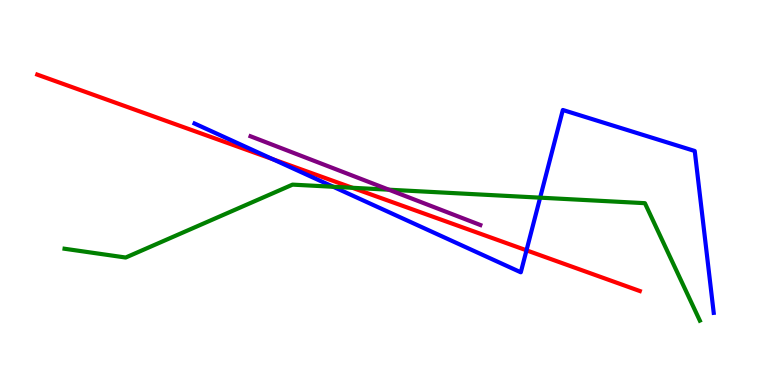[{'lines': ['blue', 'red'], 'intersections': [{'x': 3.52, 'y': 5.86}, {'x': 6.79, 'y': 3.5}]}, {'lines': ['green', 'red'], 'intersections': [{'x': 4.55, 'y': 5.12}]}, {'lines': ['purple', 'red'], 'intersections': []}, {'lines': ['blue', 'green'], 'intersections': [{'x': 4.3, 'y': 5.15}, {'x': 6.97, 'y': 4.87}]}, {'lines': ['blue', 'purple'], 'intersections': []}, {'lines': ['green', 'purple'], 'intersections': [{'x': 5.02, 'y': 5.07}]}]